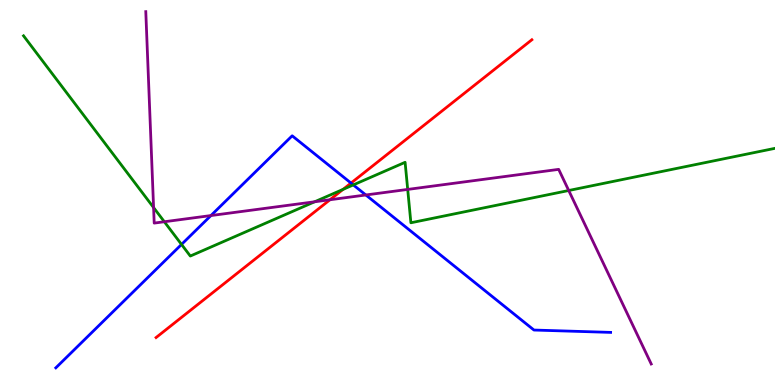[{'lines': ['blue', 'red'], 'intersections': [{'x': 4.53, 'y': 5.24}]}, {'lines': ['green', 'red'], 'intersections': [{'x': 4.43, 'y': 5.08}]}, {'lines': ['purple', 'red'], 'intersections': [{'x': 4.26, 'y': 4.81}]}, {'lines': ['blue', 'green'], 'intersections': [{'x': 2.34, 'y': 3.65}, {'x': 4.56, 'y': 5.2}]}, {'lines': ['blue', 'purple'], 'intersections': [{'x': 2.72, 'y': 4.4}, {'x': 4.72, 'y': 4.94}]}, {'lines': ['green', 'purple'], 'intersections': [{'x': 1.98, 'y': 4.61}, {'x': 2.12, 'y': 4.24}, {'x': 4.06, 'y': 4.76}, {'x': 5.26, 'y': 5.08}, {'x': 7.34, 'y': 5.05}]}]